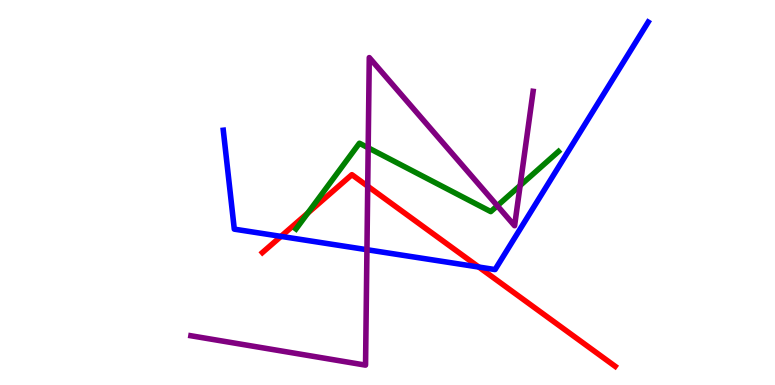[{'lines': ['blue', 'red'], 'intersections': [{'x': 3.63, 'y': 3.86}, {'x': 6.18, 'y': 3.06}]}, {'lines': ['green', 'red'], 'intersections': [{'x': 3.97, 'y': 4.47}]}, {'lines': ['purple', 'red'], 'intersections': [{'x': 4.74, 'y': 5.16}]}, {'lines': ['blue', 'green'], 'intersections': []}, {'lines': ['blue', 'purple'], 'intersections': [{'x': 4.73, 'y': 3.51}]}, {'lines': ['green', 'purple'], 'intersections': [{'x': 4.75, 'y': 6.16}, {'x': 6.42, 'y': 4.66}, {'x': 6.71, 'y': 5.18}]}]